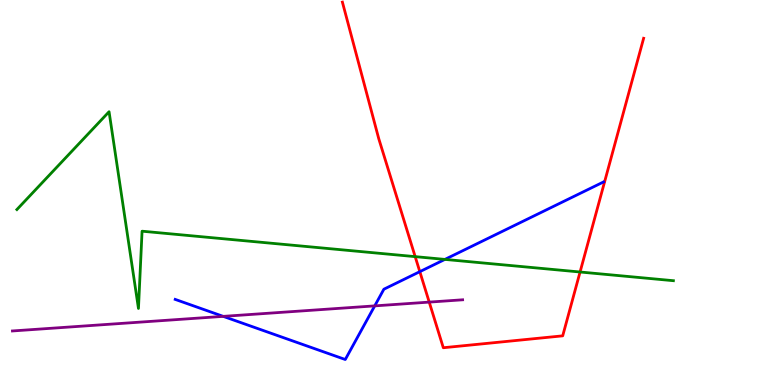[{'lines': ['blue', 'red'], 'intersections': [{'x': 5.42, 'y': 2.94}]}, {'lines': ['green', 'red'], 'intersections': [{'x': 5.36, 'y': 3.33}, {'x': 7.48, 'y': 2.94}]}, {'lines': ['purple', 'red'], 'intersections': [{'x': 5.54, 'y': 2.15}]}, {'lines': ['blue', 'green'], 'intersections': [{'x': 5.74, 'y': 3.26}]}, {'lines': ['blue', 'purple'], 'intersections': [{'x': 2.88, 'y': 1.78}, {'x': 4.84, 'y': 2.06}]}, {'lines': ['green', 'purple'], 'intersections': []}]